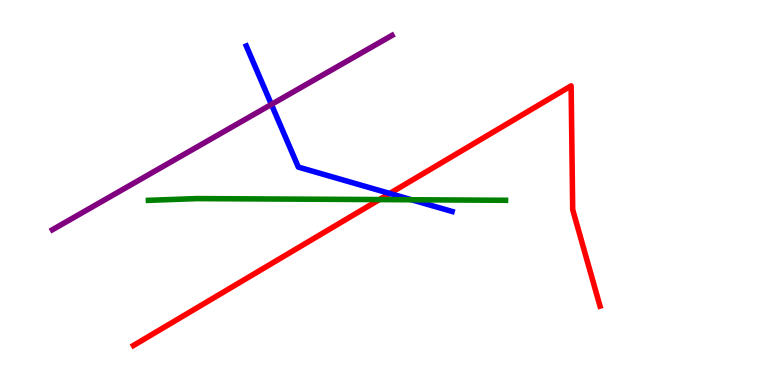[{'lines': ['blue', 'red'], 'intersections': [{'x': 5.03, 'y': 4.97}]}, {'lines': ['green', 'red'], 'intersections': [{'x': 4.9, 'y': 4.82}]}, {'lines': ['purple', 'red'], 'intersections': []}, {'lines': ['blue', 'green'], 'intersections': [{'x': 5.31, 'y': 4.81}]}, {'lines': ['blue', 'purple'], 'intersections': [{'x': 3.5, 'y': 7.29}]}, {'lines': ['green', 'purple'], 'intersections': []}]